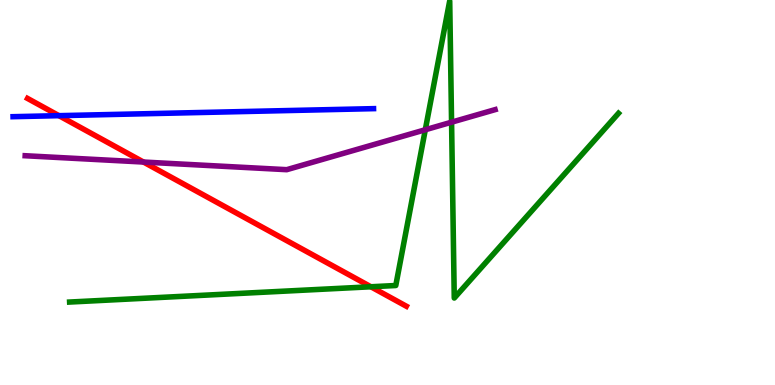[{'lines': ['blue', 'red'], 'intersections': [{'x': 0.761, 'y': 7.0}]}, {'lines': ['green', 'red'], 'intersections': [{'x': 4.79, 'y': 2.55}]}, {'lines': ['purple', 'red'], 'intersections': [{'x': 1.85, 'y': 5.79}]}, {'lines': ['blue', 'green'], 'intersections': []}, {'lines': ['blue', 'purple'], 'intersections': []}, {'lines': ['green', 'purple'], 'intersections': [{'x': 5.49, 'y': 6.63}, {'x': 5.83, 'y': 6.83}]}]